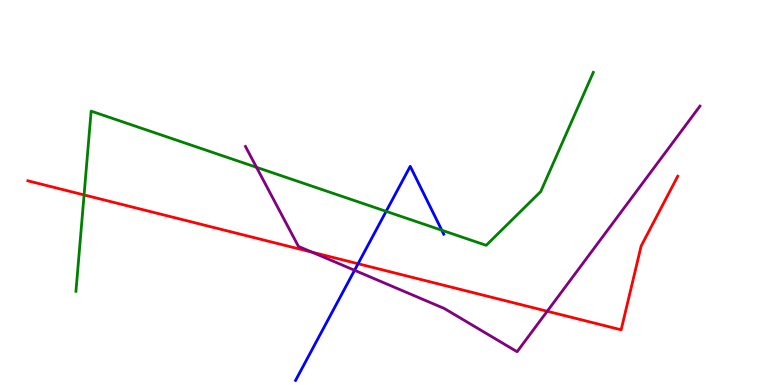[{'lines': ['blue', 'red'], 'intersections': [{'x': 4.62, 'y': 3.15}]}, {'lines': ['green', 'red'], 'intersections': [{'x': 1.08, 'y': 4.94}]}, {'lines': ['purple', 'red'], 'intersections': [{'x': 4.03, 'y': 3.45}, {'x': 7.06, 'y': 1.92}]}, {'lines': ['blue', 'green'], 'intersections': [{'x': 4.98, 'y': 4.51}, {'x': 5.7, 'y': 4.02}]}, {'lines': ['blue', 'purple'], 'intersections': [{'x': 4.57, 'y': 2.98}]}, {'lines': ['green', 'purple'], 'intersections': [{'x': 3.31, 'y': 5.65}]}]